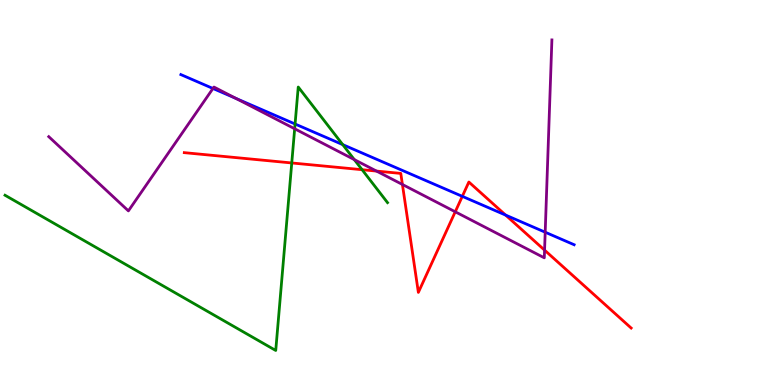[{'lines': ['blue', 'red'], 'intersections': [{'x': 5.97, 'y': 4.9}, {'x': 6.52, 'y': 4.41}]}, {'lines': ['green', 'red'], 'intersections': [{'x': 3.76, 'y': 5.77}, {'x': 4.67, 'y': 5.59}]}, {'lines': ['purple', 'red'], 'intersections': [{'x': 4.86, 'y': 5.56}, {'x': 5.19, 'y': 5.21}, {'x': 5.87, 'y': 4.5}, {'x': 7.03, 'y': 3.5}]}, {'lines': ['blue', 'green'], 'intersections': [{'x': 3.81, 'y': 6.78}, {'x': 4.42, 'y': 6.24}]}, {'lines': ['blue', 'purple'], 'intersections': [{'x': 2.75, 'y': 7.7}, {'x': 3.04, 'y': 7.44}, {'x': 7.03, 'y': 3.97}]}, {'lines': ['green', 'purple'], 'intersections': [{'x': 3.8, 'y': 6.66}, {'x': 4.57, 'y': 5.85}]}]